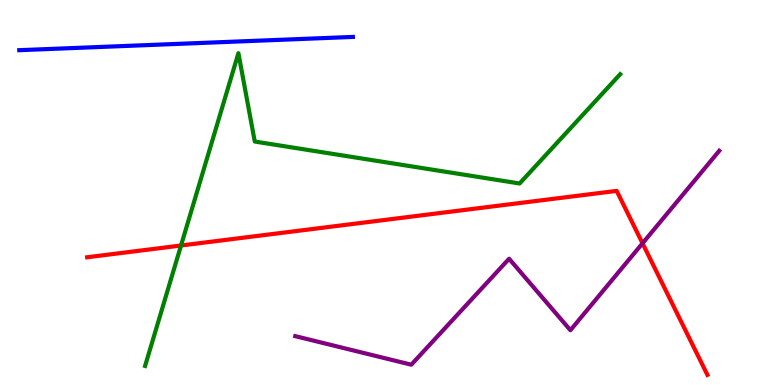[{'lines': ['blue', 'red'], 'intersections': []}, {'lines': ['green', 'red'], 'intersections': [{'x': 2.34, 'y': 3.62}]}, {'lines': ['purple', 'red'], 'intersections': [{'x': 8.29, 'y': 3.68}]}, {'lines': ['blue', 'green'], 'intersections': []}, {'lines': ['blue', 'purple'], 'intersections': []}, {'lines': ['green', 'purple'], 'intersections': []}]